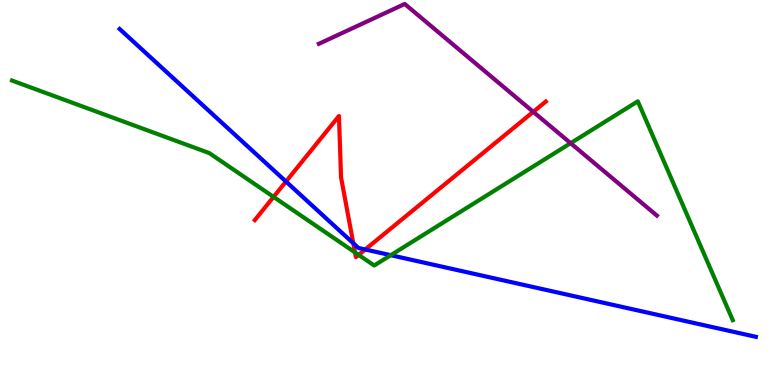[{'lines': ['blue', 'red'], 'intersections': [{'x': 3.69, 'y': 5.29}, {'x': 4.56, 'y': 3.68}, {'x': 4.71, 'y': 3.52}]}, {'lines': ['green', 'red'], 'intersections': [{'x': 3.53, 'y': 4.89}, {'x': 4.58, 'y': 3.44}, {'x': 4.63, 'y': 3.38}]}, {'lines': ['purple', 'red'], 'intersections': [{'x': 6.88, 'y': 7.1}]}, {'lines': ['blue', 'green'], 'intersections': [{'x': 5.04, 'y': 3.37}]}, {'lines': ['blue', 'purple'], 'intersections': []}, {'lines': ['green', 'purple'], 'intersections': [{'x': 7.36, 'y': 6.28}]}]